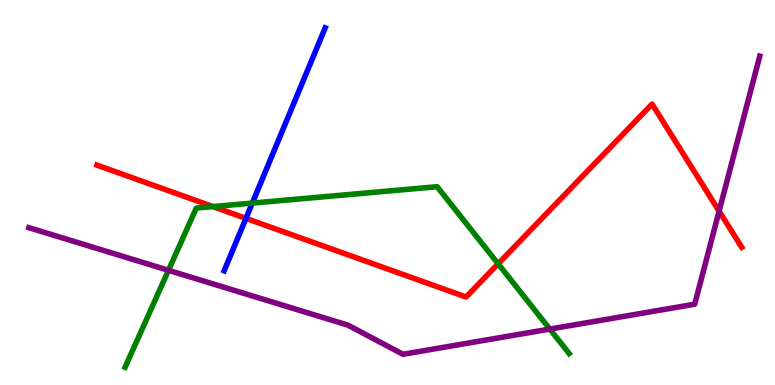[{'lines': ['blue', 'red'], 'intersections': [{'x': 3.17, 'y': 4.33}]}, {'lines': ['green', 'red'], 'intersections': [{'x': 2.75, 'y': 4.63}, {'x': 6.43, 'y': 3.15}]}, {'lines': ['purple', 'red'], 'intersections': [{'x': 9.28, 'y': 4.51}]}, {'lines': ['blue', 'green'], 'intersections': [{'x': 3.26, 'y': 4.72}]}, {'lines': ['blue', 'purple'], 'intersections': []}, {'lines': ['green', 'purple'], 'intersections': [{'x': 2.17, 'y': 2.98}, {'x': 7.09, 'y': 1.45}]}]